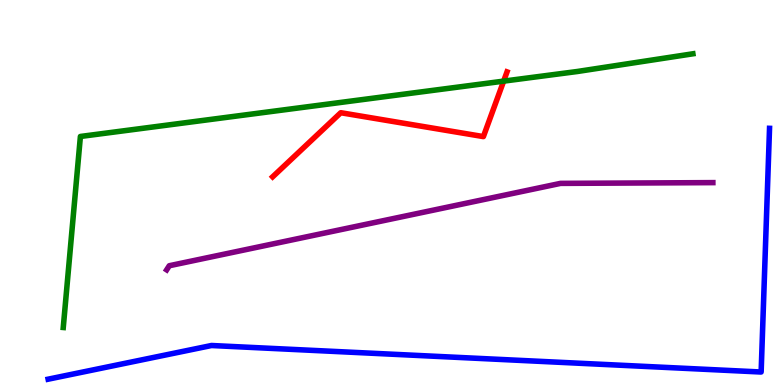[{'lines': ['blue', 'red'], 'intersections': []}, {'lines': ['green', 'red'], 'intersections': [{'x': 6.5, 'y': 7.89}]}, {'lines': ['purple', 'red'], 'intersections': []}, {'lines': ['blue', 'green'], 'intersections': []}, {'lines': ['blue', 'purple'], 'intersections': []}, {'lines': ['green', 'purple'], 'intersections': []}]